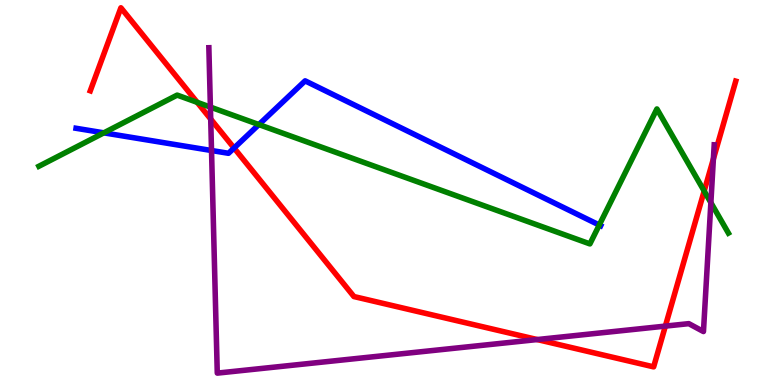[{'lines': ['blue', 'red'], 'intersections': [{'x': 3.02, 'y': 6.16}]}, {'lines': ['green', 'red'], 'intersections': [{'x': 2.54, 'y': 7.34}, {'x': 9.09, 'y': 5.04}]}, {'lines': ['purple', 'red'], 'intersections': [{'x': 2.72, 'y': 6.91}, {'x': 6.93, 'y': 1.18}, {'x': 8.59, 'y': 1.53}, {'x': 9.21, 'y': 5.87}]}, {'lines': ['blue', 'green'], 'intersections': [{'x': 1.34, 'y': 6.55}, {'x': 3.34, 'y': 6.76}, {'x': 7.73, 'y': 4.16}]}, {'lines': ['blue', 'purple'], 'intersections': [{'x': 2.73, 'y': 6.09}]}, {'lines': ['green', 'purple'], 'intersections': [{'x': 2.71, 'y': 7.22}, {'x': 9.17, 'y': 4.74}]}]